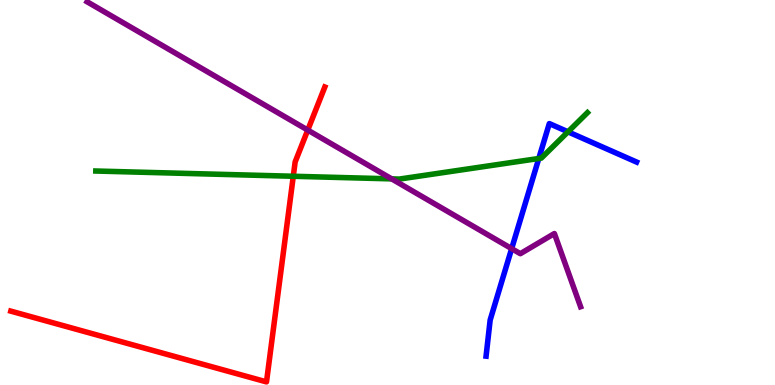[{'lines': ['blue', 'red'], 'intersections': []}, {'lines': ['green', 'red'], 'intersections': [{'x': 3.78, 'y': 5.42}]}, {'lines': ['purple', 'red'], 'intersections': [{'x': 3.97, 'y': 6.62}]}, {'lines': ['blue', 'green'], 'intersections': [{'x': 6.95, 'y': 5.88}, {'x': 7.33, 'y': 6.58}]}, {'lines': ['blue', 'purple'], 'intersections': [{'x': 6.6, 'y': 3.54}]}, {'lines': ['green', 'purple'], 'intersections': [{'x': 5.05, 'y': 5.35}]}]